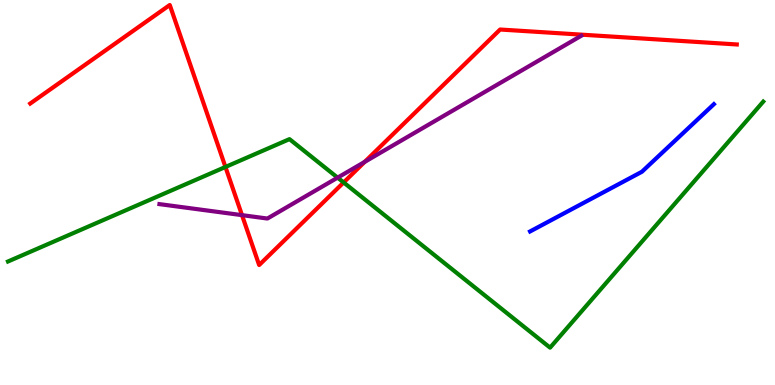[{'lines': ['blue', 'red'], 'intersections': []}, {'lines': ['green', 'red'], 'intersections': [{'x': 2.91, 'y': 5.66}, {'x': 4.43, 'y': 5.26}]}, {'lines': ['purple', 'red'], 'intersections': [{'x': 3.12, 'y': 4.41}, {'x': 4.71, 'y': 5.8}]}, {'lines': ['blue', 'green'], 'intersections': []}, {'lines': ['blue', 'purple'], 'intersections': []}, {'lines': ['green', 'purple'], 'intersections': [{'x': 4.36, 'y': 5.39}]}]